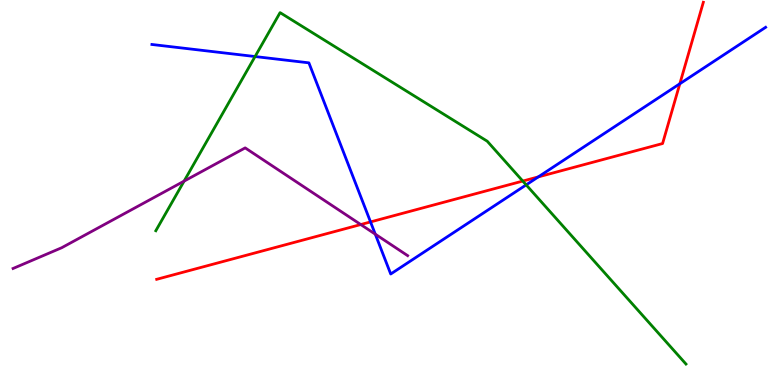[{'lines': ['blue', 'red'], 'intersections': [{'x': 4.78, 'y': 4.24}, {'x': 6.95, 'y': 5.41}, {'x': 8.77, 'y': 7.82}]}, {'lines': ['green', 'red'], 'intersections': [{'x': 6.75, 'y': 5.3}]}, {'lines': ['purple', 'red'], 'intersections': [{'x': 4.66, 'y': 4.17}]}, {'lines': ['blue', 'green'], 'intersections': [{'x': 3.29, 'y': 8.53}, {'x': 6.79, 'y': 5.2}]}, {'lines': ['blue', 'purple'], 'intersections': [{'x': 4.84, 'y': 3.92}]}, {'lines': ['green', 'purple'], 'intersections': [{'x': 2.38, 'y': 5.3}]}]